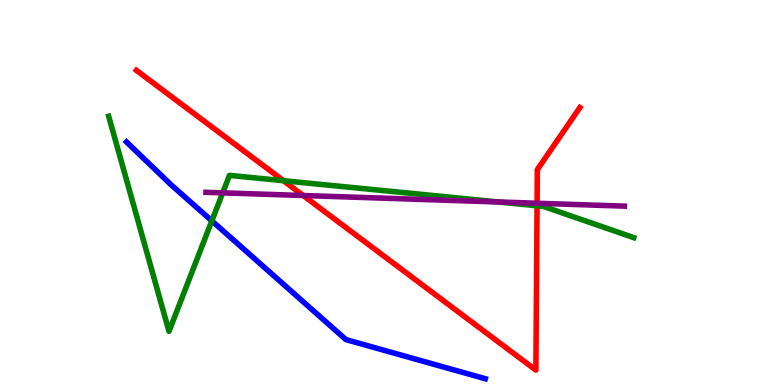[{'lines': ['blue', 'red'], 'intersections': []}, {'lines': ['green', 'red'], 'intersections': [{'x': 3.66, 'y': 5.31}, {'x': 6.93, 'y': 4.65}]}, {'lines': ['purple', 'red'], 'intersections': [{'x': 3.91, 'y': 4.92}, {'x': 6.93, 'y': 4.72}]}, {'lines': ['blue', 'green'], 'intersections': [{'x': 2.73, 'y': 4.26}]}, {'lines': ['blue', 'purple'], 'intersections': []}, {'lines': ['green', 'purple'], 'intersections': [{'x': 2.87, 'y': 4.99}, {'x': 6.43, 'y': 4.75}]}]